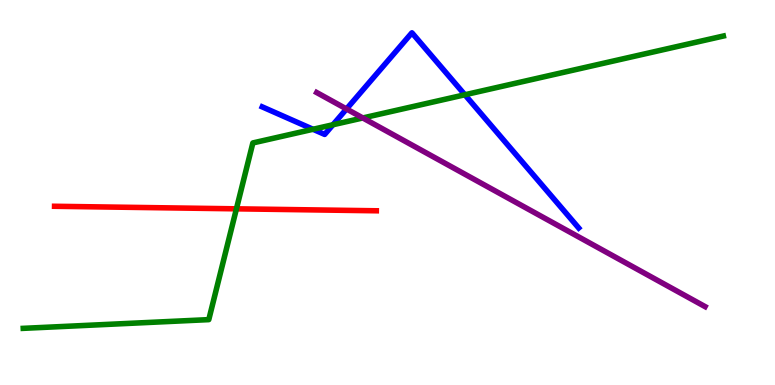[{'lines': ['blue', 'red'], 'intersections': []}, {'lines': ['green', 'red'], 'intersections': [{'x': 3.05, 'y': 4.58}]}, {'lines': ['purple', 'red'], 'intersections': []}, {'lines': ['blue', 'green'], 'intersections': [{'x': 4.04, 'y': 6.64}, {'x': 4.3, 'y': 6.76}, {'x': 6.0, 'y': 7.54}]}, {'lines': ['blue', 'purple'], 'intersections': [{'x': 4.47, 'y': 7.17}]}, {'lines': ['green', 'purple'], 'intersections': [{'x': 4.68, 'y': 6.94}]}]